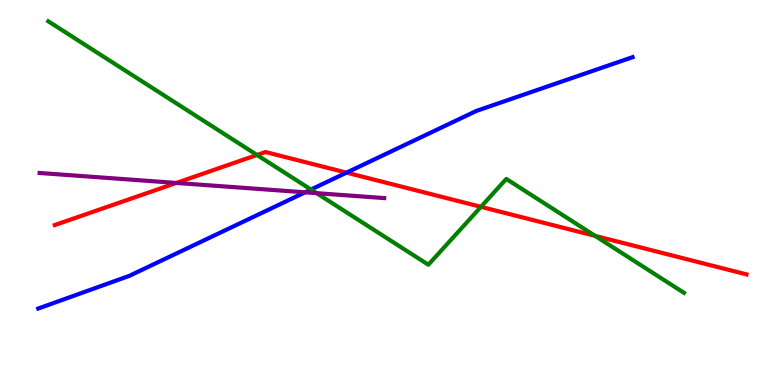[{'lines': ['blue', 'red'], 'intersections': [{'x': 4.47, 'y': 5.52}]}, {'lines': ['green', 'red'], 'intersections': [{'x': 3.32, 'y': 5.97}, {'x': 6.21, 'y': 4.63}, {'x': 7.68, 'y': 3.87}]}, {'lines': ['purple', 'red'], 'intersections': [{'x': 2.27, 'y': 5.25}]}, {'lines': ['blue', 'green'], 'intersections': [{'x': 4.01, 'y': 5.08}]}, {'lines': ['blue', 'purple'], 'intersections': [{'x': 3.94, 'y': 5.0}]}, {'lines': ['green', 'purple'], 'intersections': [{'x': 4.09, 'y': 4.98}]}]